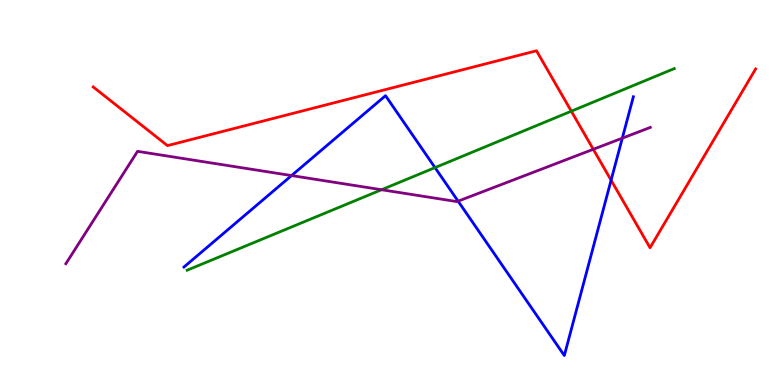[{'lines': ['blue', 'red'], 'intersections': [{'x': 7.89, 'y': 5.32}]}, {'lines': ['green', 'red'], 'intersections': [{'x': 7.37, 'y': 7.11}]}, {'lines': ['purple', 'red'], 'intersections': [{'x': 7.66, 'y': 6.12}]}, {'lines': ['blue', 'green'], 'intersections': [{'x': 5.61, 'y': 5.65}]}, {'lines': ['blue', 'purple'], 'intersections': [{'x': 3.76, 'y': 5.44}, {'x': 5.91, 'y': 4.78}, {'x': 8.03, 'y': 6.41}]}, {'lines': ['green', 'purple'], 'intersections': [{'x': 4.92, 'y': 5.07}]}]